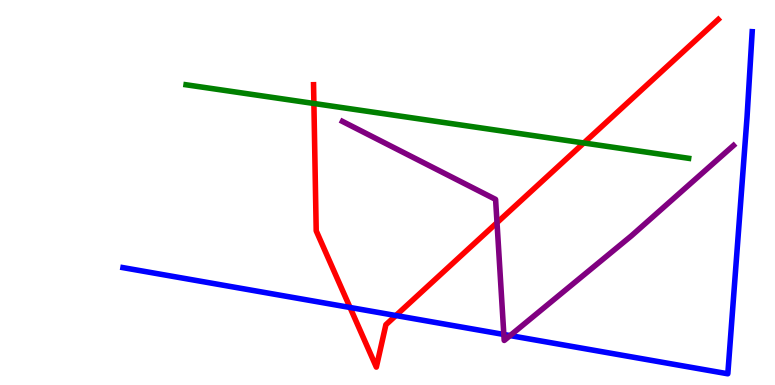[{'lines': ['blue', 'red'], 'intersections': [{'x': 4.52, 'y': 2.01}, {'x': 5.11, 'y': 1.8}]}, {'lines': ['green', 'red'], 'intersections': [{'x': 4.05, 'y': 7.31}, {'x': 7.53, 'y': 6.29}]}, {'lines': ['purple', 'red'], 'intersections': [{'x': 6.41, 'y': 4.22}]}, {'lines': ['blue', 'green'], 'intersections': []}, {'lines': ['blue', 'purple'], 'intersections': [{'x': 6.5, 'y': 1.31}, {'x': 6.58, 'y': 1.28}]}, {'lines': ['green', 'purple'], 'intersections': []}]